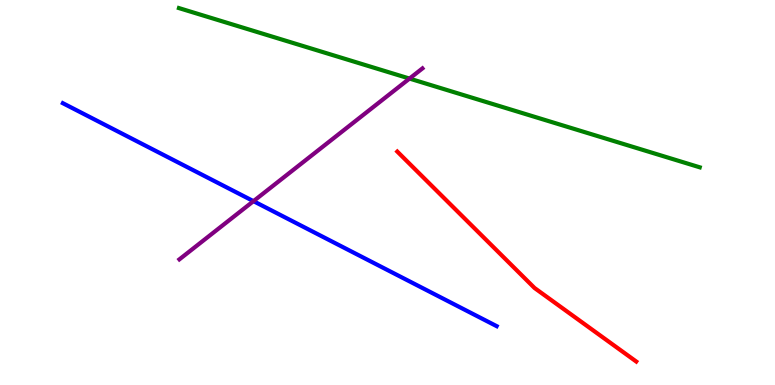[{'lines': ['blue', 'red'], 'intersections': []}, {'lines': ['green', 'red'], 'intersections': []}, {'lines': ['purple', 'red'], 'intersections': []}, {'lines': ['blue', 'green'], 'intersections': []}, {'lines': ['blue', 'purple'], 'intersections': [{'x': 3.27, 'y': 4.78}]}, {'lines': ['green', 'purple'], 'intersections': [{'x': 5.28, 'y': 7.96}]}]